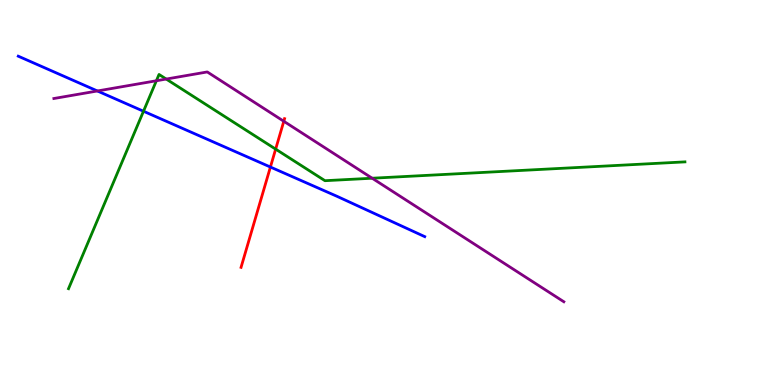[{'lines': ['blue', 'red'], 'intersections': [{'x': 3.49, 'y': 5.66}]}, {'lines': ['green', 'red'], 'intersections': [{'x': 3.56, 'y': 6.13}]}, {'lines': ['purple', 'red'], 'intersections': [{'x': 3.66, 'y': 6.85}]}, {'lines': ['blue', 'green'], 'intersections': [{'x': 1.85, 'y': 7.11}]}, {'lines': ['blue', 'purple'], 'intersections': [{'x': 1.26, 'y': 7.64}]}, {'lines': ['green', 'purple'], 'intersections': [{'x': 2.02, 'y': 7.9}, {'x': 2.14, 'y': 7.95}, {'x': 4.8, 'y': 5.37}]}]